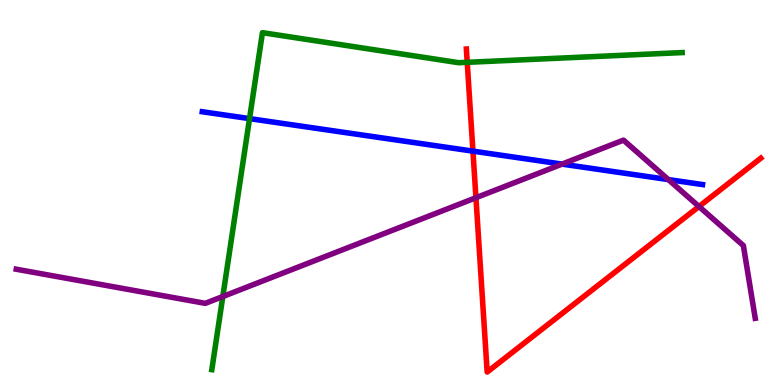[{'lines': ['blue', 'red'], 'intersections': [{'x': 6.1, 'y': 6.07}]}, {'lines': ['green', 'red'], 'intersections': [{'x': 6.03, 'y': 8.38}]}, {'lines': ['purple', 'red'], 'intersections': [{'x': 6.14, 'y': 4.86}, {'x': 9.02, 'y': 4.64}]}, {'lines': ['blue', 'green'], 'intersections': [{'x': 3.22, 'y': 6.92}]}, {'lines': ['blue', 'purple'], 'intersections': [{'x': 7.25, 'y': 5.74}, {'x': 8.62, 'y': 5.34}]}, {'lines': ['green', 'purple'], 'intersections': [{'x': 2.87, 'y': 2.3}]}]